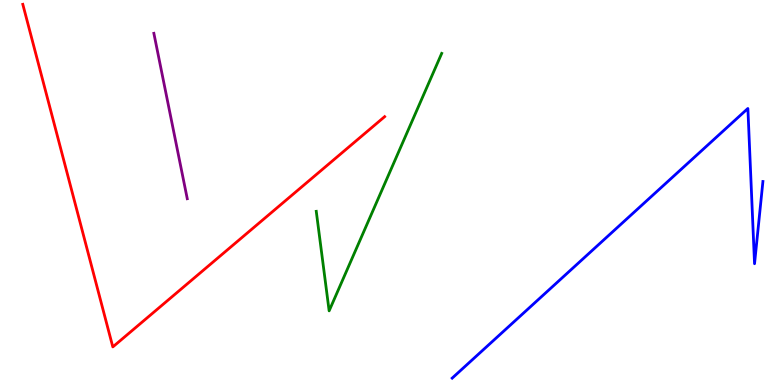[{'lines': ['blue', 'red'], 'intersections': []}, {'lines': ['green', 'red'], 'intersections': []}, {'lines': ['purple', 'red'], 'intersections': []}, {'lines': ['blue', 'green'], 'intersections': []}, {'lines': ['blue', 'purple'], 'intersections': []}, {'lines': ['green', 'purple'], 'intersections': []}]